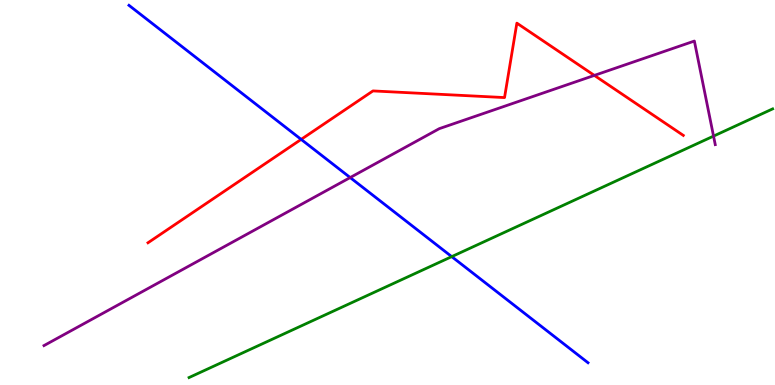[{'lines': ['blue', 'red'], 'intersections': [{'x': 3.89, 'y': 6.38}]}, {'lines': ['green', 'red'], 'intersections': []}, {'lines': ['purple', 'red'], 'intersections': [{'x': 7.67, 'y': 8.04}]}, {'lines': ['blue', 'green'], 'intersections': [{'x': 5.83, 'y': 3.33}]}, {'lines': ['blue', 'purple'], 'intersections': [{'x': 4.52, 'y': 5.39}]}, {'lines': ['green', 'purple'], 'intersections': [{'x': 9.21, 'y': 6.46}]}]